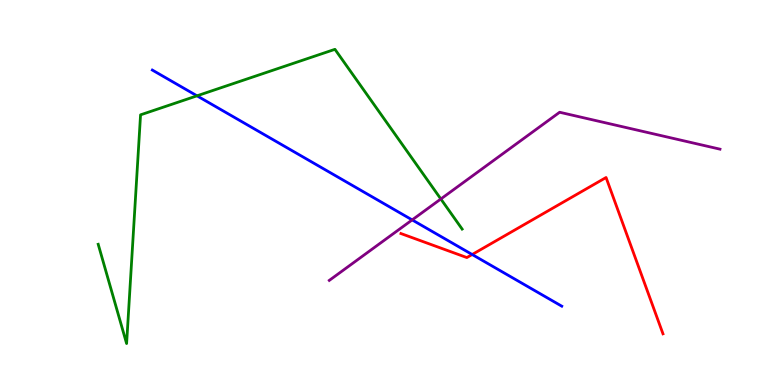[{'lines': ['blue', 'red'], 'intersections': [{'x': 6.09, 'y': 3.39}]}, {'lines': ['green', 'red'], 'intersections': []}, {'lines': ['purple', 'red'], 'intersections': []}, {'lines': ['blue', 'green'], 'intersections': [{'x': 2.54, 'y': 7.51}]}, {'lines': ['blue', 'purple'], 'intersections': [{'x': 5.32, 'y': 4.29}]}, {'lines': ['green', 'purple'], 'intersections': [{'x': 5.69, 'y': 4.83}]}]